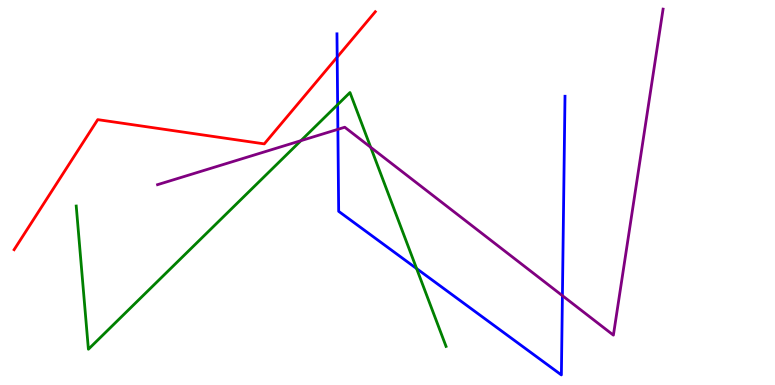[{'lines': ['blue', 'red'], 'intersections': [{'x': 4.35, 'y': 8.52}]}, {'lines': ['green', 'red'], 'intersections': []}, {'lines': ['purple', 'red'], 'intersections': []}, {'lines': ['blue', 'green'], 'intersections': [{'x': 4.36, 'y': 7.28}, {'x': 5.38, 'y': 3.02}]}, {'lines': ['blue', 'purple'], 'intersections': [{'x': 4.36, 'y': 6.64}, {'x': 7.26, 'y': 2.32}]}, {'lines': ['green', 'purple'], 'intersections': [{'x': 3.88, 'y': 6.35}, {'x': 4.78, 'y': 6.17}]}]